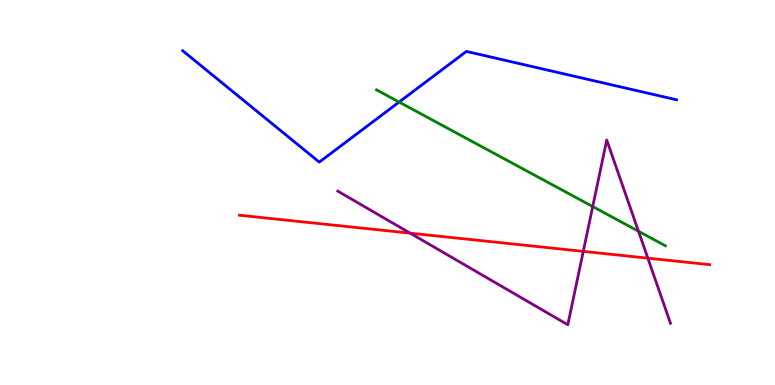[{'lines': ['blue', 'red'], 'intersections': []}, {'lines': ['green', 'red'], 'intersections': []}, {'lines': ['purple', 'red'], 'intersections': [{'x': 5.29, 'y': 3.94}, {'x': 7.53, 'y': 3.47}, {'x': 8.36, 'y': 3.29}]}, {'lines': ['blue', 'green'], 'intersections': [{'x': 5.15, 'y': 7.35}]}, {'lines': ['blue', 'purple'], 'intersections': []}, {'lines': ['green', 'purple'], 'intersections': [{'x': 7.65, 'y': 4.63}, {'x': 8.24, 'y': 3.99}]}]